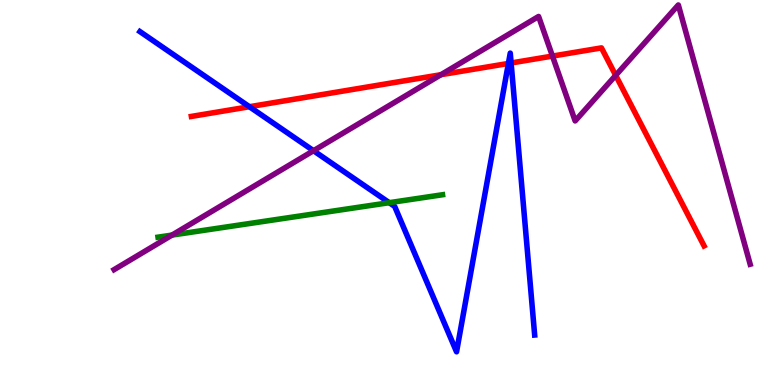[{'lines': ['blue', 'red'], 'intersections': [{'x': 3.22, 'y': 7.23}, {'x': 6.56, 'y': 8.35}, {'x': 6.6, 'y': 8.36}]}, {'lines': ['green', 'red'], 'intersections': []}, {'lines': ['purple', 'red'], 'intersections': [{'x': 5.69, 'y': 8.06}, {'x': 7.13, 'y': 8.54}, {'x': 7.94, 'y': 8.04}]}, {'lines': ['blue', 'green'], 'intersections': [{'x': 5.02, 'y': 4.74}]}, {'lines': ['blue', 'purple'], 'intersections': [{'x': 4.05, 'y': 6.09}]}, {'lines': ['green', 'purple'], 'intersections': [{'x': 2.22, 'y': 3.89}]}]